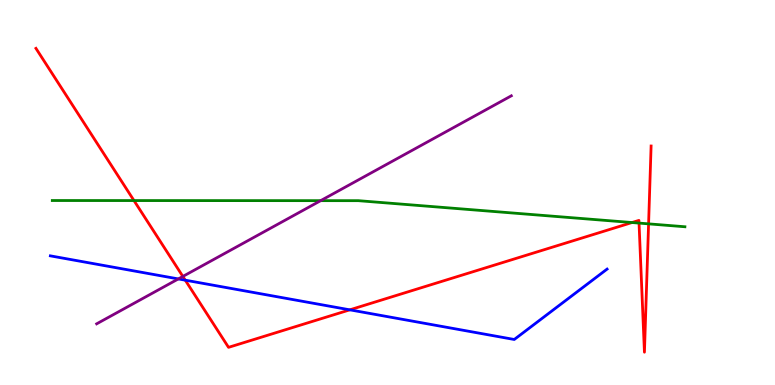[{'lines': ['blue', 'red'], 'intersections': [{'x': 2.39, 'y': 2.72}, {'x': 4.51, 'y': 1.95}]}, {'lines': ['green', 'red'], 'intersections': [{'x': 1.73, 'y': 4.79}, {'x': 8.16, 'y': 4.22}, {'x': 8.25, 'y': 4.21}, {'x': 8.37, 'y': 4.19}]}, {'lines': ['purple', 'red'], 'intersections': [{'x': 2.36, 'y': 2.82}]}, {'lines': ['blue', 'green'], 'intersections': []}, {'lines': ['blue', 'purple'], 'intersections': [{'x': 2.3, 'y': 2.76}]}, {'lines': ['green', 'purple'], 'intersections': [{'x': 4.14, 'y': 4.79}]}]